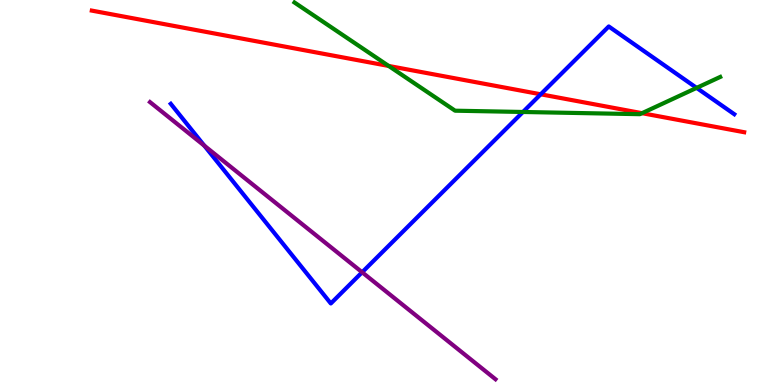[{'lines': ['blue', 'red'], 'intersections': [{'x': 6.98, 'y': 7.55}]}, {'lines': ['green', 'red'], 'intersections': [{'x': 5.02, 'y': 8.29}, {'x': 8.28, 'y': 7.06}]}, {'lines': ['purple', 'red'], 'intersections': []}, {'lines': ['blue', 'green'], 'intersections': [{'x': 6.75, 'y': 7.09}, {'x': 8.99, 'y': 7.72}]}, {'lines': ['blue', 'purple'], 'intersections': [{'x': 2.64, 'y': 6.22}, {'x': 4.67, 'y': 2.93}]}, {'lines': ['green', 'purple'], 'intersections': []}]